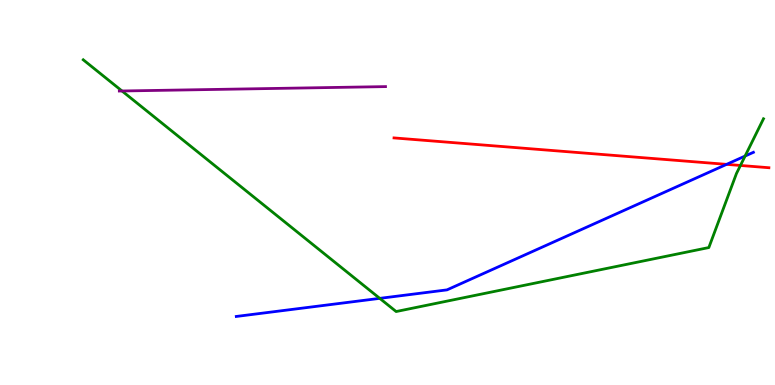[{'lines': ['blue', 'red'], 'intersections': [{'x': 9.38, 'y': 5.73}]}, {'lines': ['green', 'red'], 'intersections': [{'x': 9.55, 'y': 5.7}]}, {'lines': ['purple', 'red'], 'intersections': []}, {'lines': ['blue', 'green'], 'intersections': [{'x': 4.9, 'y': 2.25}, {'x': 9.61, 'y': 5.95}]}, {'lines': ['blue', 'purple'], 'intersections': []}, {'lines': ['green', 'purple'], 'intersections': [{'x': 1.57, 'y': 7.64}]}]